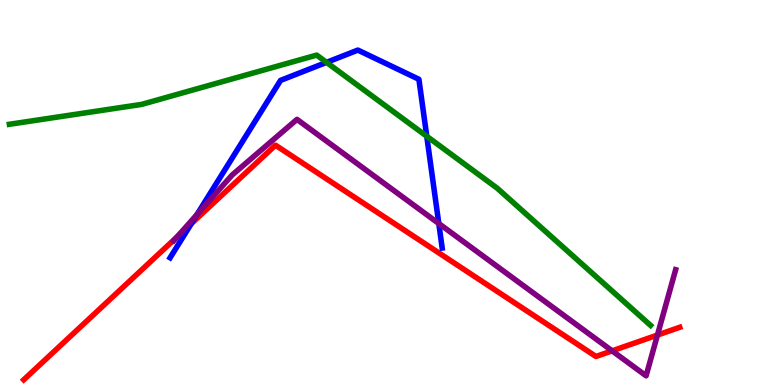[{'lines': ['blue', 'red'], 'intersections': [{'x': 2.47, 'y': 4.19}]}, {'lines': ['green', 'red'], 'intersections': []}, {'lines': ['purple', 'red'], 'intersections': [{'x': 2.29, 'y': 3.85}, {'x': 7.9, 'y': 0.887}, {'x': 8.48, 'y': 1.3}]}, {'lines': ['blue', 'green'], 'intersections': [{'x': 4.21, 'y': 8.38}, {'x': 5.51, 'y': 6.46}]}, {'lines': ['blue', 'purple'], 'intersections': [{'x': 2.54, 'y': 4.43}, {'x': 5.66, 'y': 4.19}]}, {'lines': ['green', 'purple'], 'intersections': []}]